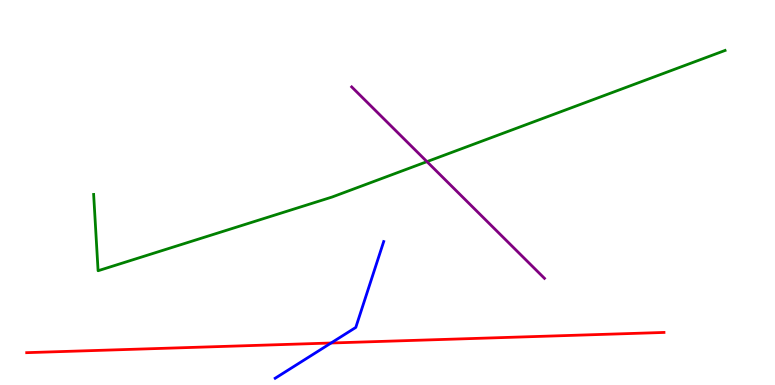[{'lines': ['blue', 'red'], 'intersections': [{'x': 4.27, 'y': 1.09}]}, {'lines': ['green', 'red'], 'intersections': []}, {'lines': ['purple', 'red'], 'intersections': []}, {'lines': ['blue', 'green'], 'intersections': []}, {'lines': ['blue', 'purple'], 'intersections': []}, {'lines': ['green', 'purple'], 'intersections': [{'x': 5.51, 'y': 5.8}]}]